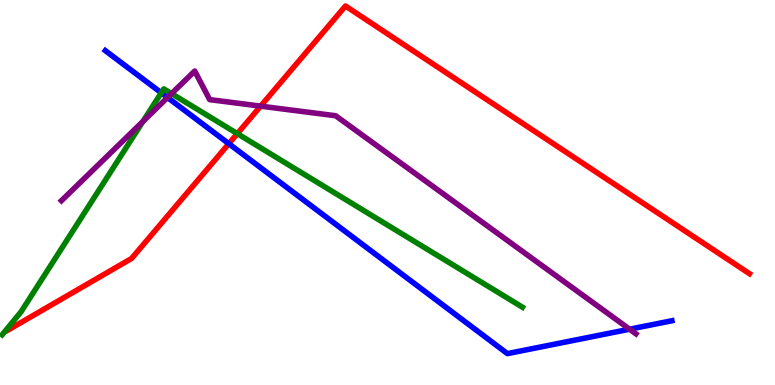[{'lines': ['blue', 'red'], 'intersections': [{'x': 2.95, 'y': 6.27}]}, {'lines': ['green', 'red'], 'intersections': [{'x': 3.06, 'y': 6.53}]}, {'lines': ['purple', 'red'], 'intersections': [{'x': 3.36, 'y': 7.24}]}, {'lines': ['blue', 'green'], 'intersections': [{'x': 2.08, 'y': 7.59}]}, {'lines': ['blue', 'purple'], 'intersections': [{'x': 2.16, 'y': 7.47}, {'x': 8.12, 'y': 1.45}]}, {'lines': ['green', 'purple'], 'intersections': [{'x': 1.84, 'y': 6.85}, {'x': 2.21, 'y': 7.57}]}]